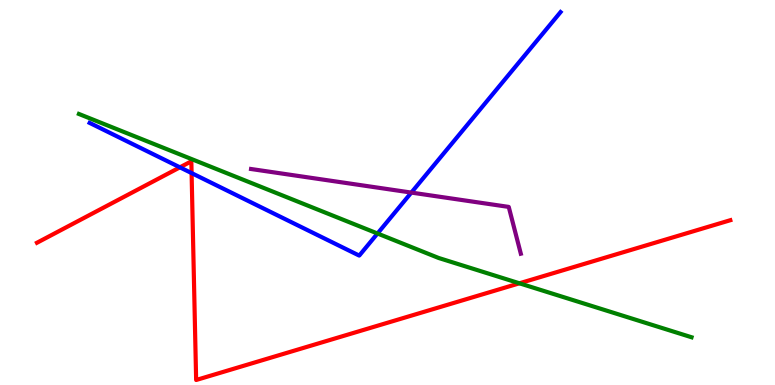[{'lines': ['blue', 'red'], 'intersections': [{'x': 2.32, 'y': 5.65}, {'x': 2.47, 'y': 5.5}]}, {'lines': ['green', 'red'], 'intersections': [{'x': 6.7, 'y': 2.64}]}, {'lines': ['purple', 'red'], 'intersections': []}, {'lines': ['blue', 'green'], 'intersections': [{'x': 4.87, 'y': 3.94}]}, {'lines': ['blue', 'purple'], 'intersections': [{'x': 5.31, 'y': 5.0}]}, {'lines': ['green', 'purple'], 'intersections': []}]